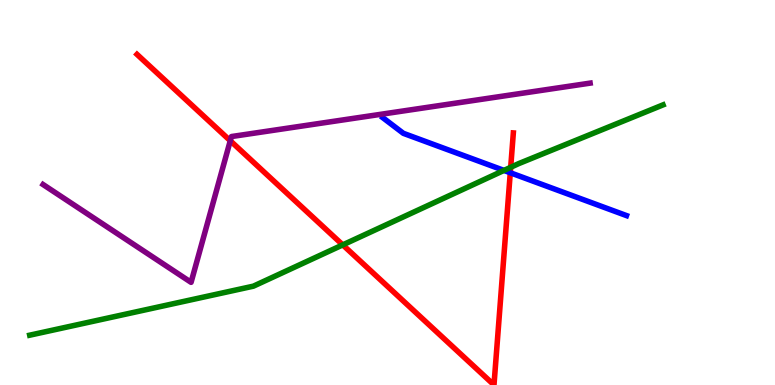[{'lines': ['blue', 'red'], 'intersections': [{'x': 6.58, 'y': 5.51}]}, {'lines': ['green', 'red'], 'intersections': [{'x': 4.42, 'y': 3.64}, {'x': 6.59, 'y': 5.65}]}, {'lines': ['purple', 'red'], 'intersections': [{'x': 2.97, 'y': 6.34}]}, {'lines': ['blue', 'green'], 'intersections': [{'x': 6.5, 'y': 5.57}]}, {'lines': ['blue', 'purple'], 'intersections': []}, {'lines': ['green', 'purple'], 'intersections': []}]